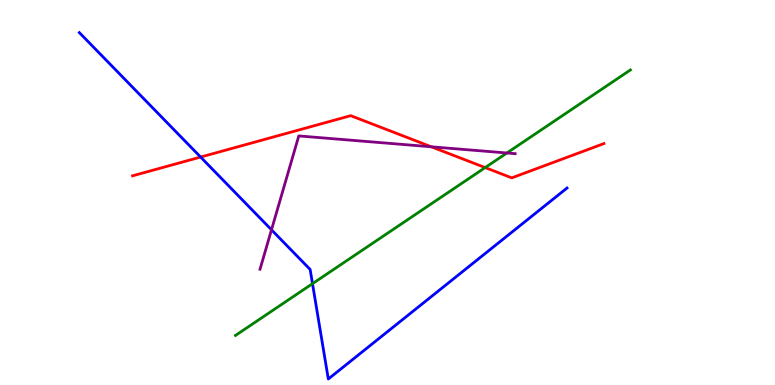[{'lines': ['blue', 'red'], 'intersections': [{'x': 2.59, 'y': 5.92}]}, {'lines': ['green', 'red'], 'intersections': [{'x': 6.26, 'y': 5.65}]}, {'lines': ['purple', 'red'], 'intersections': [{'x': 5.57, 'y': 6.19}]}, {'lines': ['blue', 'green'], 'intersections': [{'x': 4.03, 'y': 2.63}]}, {'lines': ['blue', 'purple'], 'intersections': [{'x': 3.5, 'y': 4.03}]}, {'lines': ['green', 'purple'], 'intersections': [{'x': 6.54, 'y': 6.03}]}]